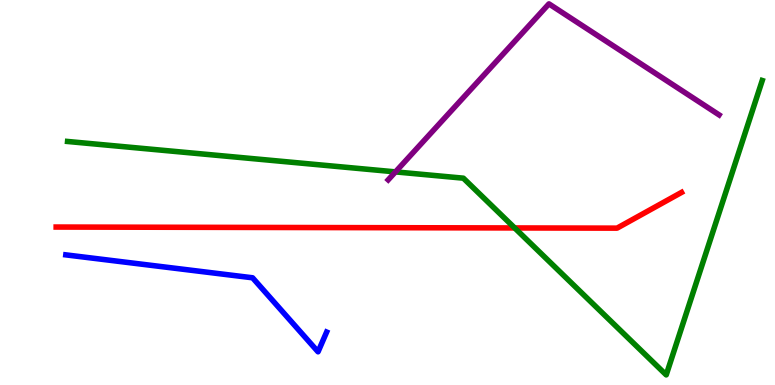[{'lines': ['blue', 'red'], 'intersections': []}, {'lines': ['green', 'red'], 'intersections': [{'x': 6.64, 'y': 4.08}]}, {'lines': ['purple', 'red'], 'intersections': []}, {'lines': ['blue', 'green'], 'intersections': []}, {'lines': ['blue', 'purple'], 'intersections': []}, {'lines': ['green', 'purple'], 'intersections': [{'x': 5.1, 'y': 5.54}]}]